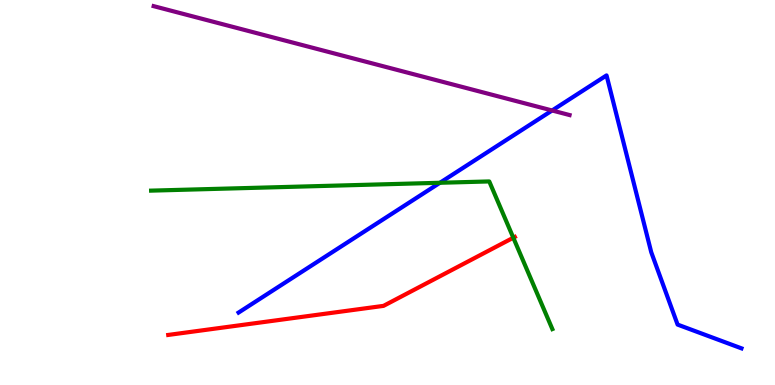[{'lines': ['blue', 'red'], 'intersections': []}, {'lines': ['green', 'red'], 'intersections': [{'x': 6.62, 'y': 3.83}]}, {'lines': ['purple', 'red'], 'intersections': []}, {'lines': ['blue', 'green'], 'intersections': [{'x': 5.68, 'y': 5.25}]}, {'lines': ['blue', 'purple'], 'intersections': [{'x': 7.12, 'y': 7.13}]}, {'lines': ['green', 'purple'], 'intersections': []}]